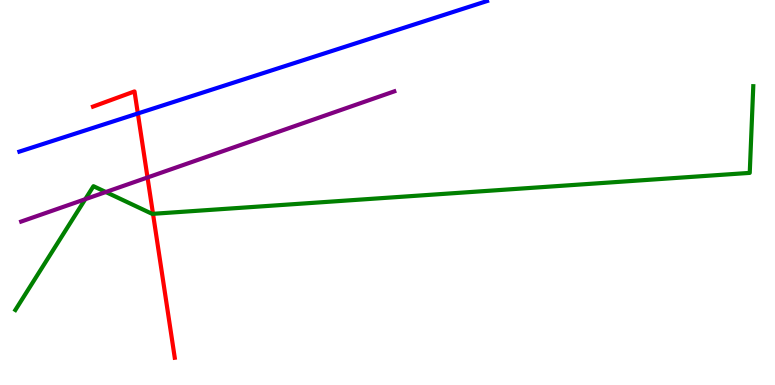[{'lines': ['blue', 'red'], 'intersections': [{'x': 1.78, 'y': 7.05}]}, {'lines': ['green', 'red'], 'intersections': [{'x': 1.97, 'y': 4.45}]}, {'lines': ['purple', 'red'], 'intersections': [{'x': 1.9, 'y': 5.39}]}, {'lines': ['blue', 'green'], 'intersections': []}, {'lines': ['blue', 'purple'], 'intersections': []}, {'lines': ['green', 'purple'], 'intersections': [{'x': 1.1, 'y': 4.83}, {'x': 1.37, 'y': 5.01}]}]